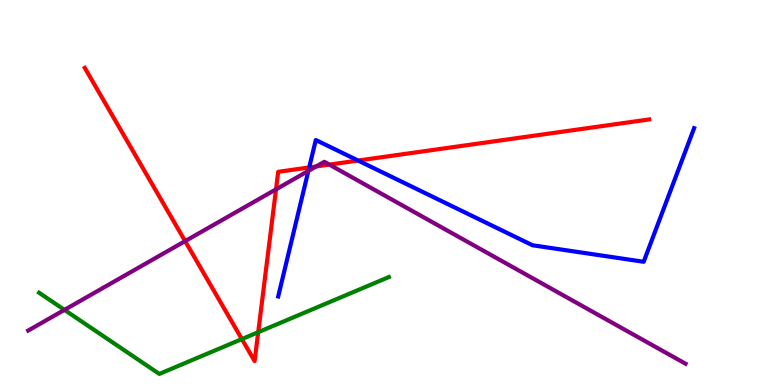[{'lines': ['blue', 'red'], 'intersections': [{'x': 3.99, 'y': 5.65}, {'x': 4.62, 'y': 5.83}]}, {'lines': ['green', 'red'], 'intersections': [{'x': 3.12, 'y': 1.19}, {'x': 3.33, 'y': 1.37}]}, {'lines': ['purple', 'red'], 'intersections': [{'x': 2.39, 'y': 3.74}, {'x': 3.56, 'y': 5.08}, {'x': 4.08, 'y': 5.68}, {'x': 4.25, 'y': 5.72}]}, {'lines': ['blue', 'green'], 'intersections': []}, {'lines': ['blue', 'purple'], 'intersections': [{'x': 3.98, 'y': 5.56}]}, {'lines': ['green', 'purple'], 'intersections': [{'x': 0.832, 'y': 1.95}]}]